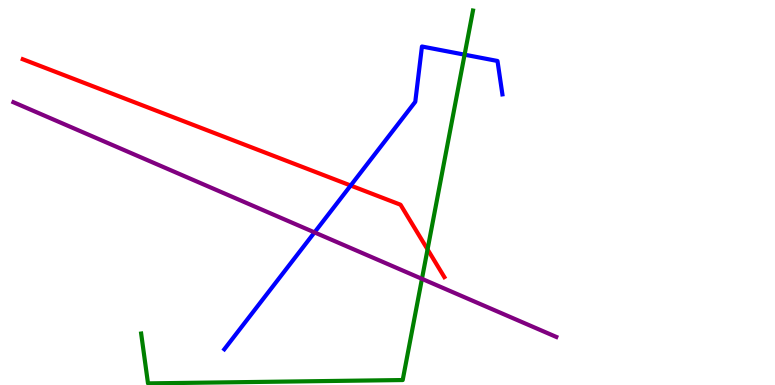[{'lines': ['blue', 'red'], 'intersections': [{'x': 4.52, 'y': 5.18}]}, {'lines': ['green', 'red'], 'intersections': [{'x': 5.52, 'y': 3.52}]}, {'lines': ['purple', 'red'], 'intersections': []}, {'lines': ['blue', 'green'], 'intersections': [{'x': 5.99, 'y': 8.58}]}, {'lines': ['blue', 'purple'], 'intersections': [{'x': 4.06, 'y': 3.96}]}, {'lines': ['green', 'purple'], 'intersections': [{'x': 5.44, 'y': 2.76}]}]